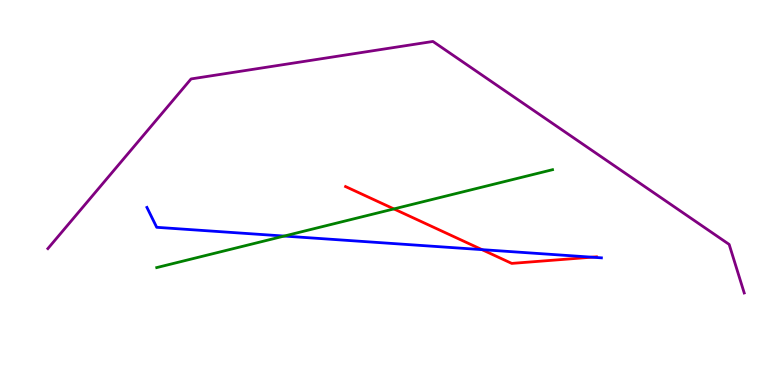[{'lines': ['blue', 'red'], 'intersections': [{'x': 6.22, 'y': 3.52}, {'x': 7.64, 'y': 3.32}]}, {'lines': ['green', 'red'], 'intersections': [{'x': 5.08, 'y': 4.57}]}, {'lines': ['purple', 'red'], 'intersections': []}, {'lines': ['blue', 'green'], 'intersections': [{'x': 3.67, 'y': 3.87}]}, {'lines': ['blue', 'purple'], 'intersections': []}, {'lines': ['green', 'purple'], 'intersections': []}]